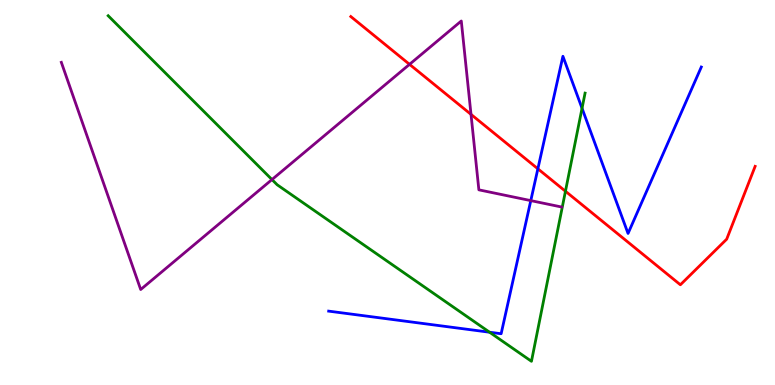[{'lines': ['blue', 'red'], 'intersections': [{'x': 6.94, 'y': 5.62}]}, {'lines': ['green', 'red'], 'intersections': [{'x': 7.3, 'y': 5.03}]}, {'lines': ['purple', 'red'], 'intersections': [{'x': 5.28, 'y': 8.33}, {'x': 6.08, 'y': 7.03}]}, {'lines': ['blue', 'green'], 'intersections': [{'x': 6.32, 'y': 1.37}, {'x': 7.51, 'y': 7.19}]}, {'lines': ['blue', 'purple'], 'intersections': [{'x': 6.85, 'y': 4.79}]}, {'lines': ['green', 'purple'], 'intersections': [{'x': 3.51, 'y': 5.34}]}]